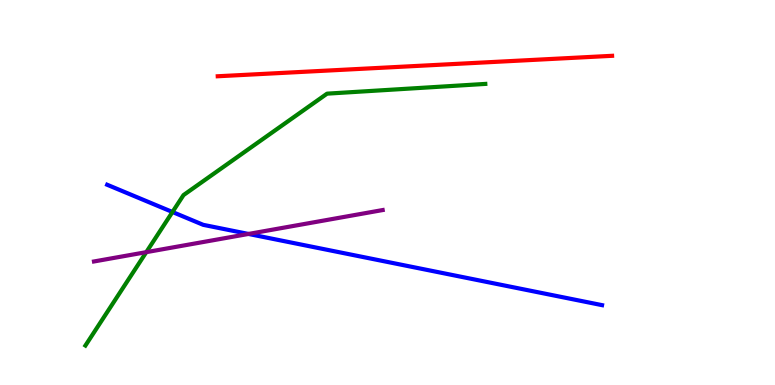[{'lines': ['blue', 'red'], 'intersections': []}, {'lines': ['green', 'red'], 'intersections': []}, {'lines': ['purple', 'red'], 'intersections': []}, {'lines': ['blue', 'green'], 'intersections': [{'x': 2.23, 'y': 4.49}]}, {'lines': ['blue', 'purple'], 'intersections': [{'x': 3.21, 'y': 3.92}]}, {'lines': ['green', 'purple'], 'intersections': [{'x': 1.89, 'y': 3.45}]}]